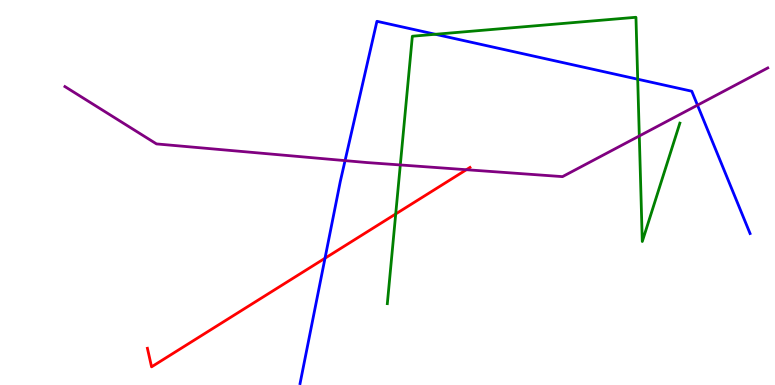[{'lines': ['blue', 'red'], 'intersections': [{'x': 4.19, 'y': 3.29}]}, {'lines': ['green', 'red'], 'intersections': [{'x': 5.11, 'y': 4.44}]}, {'lines': ['purple', 'red'], 'intersections': [{'x': 6.02, 'y': 5.59}]}, {'lines': ['blue', 'green'], 'intersections': [{'x': 5.62, 'y': 9.11}, {'x': 8.23, 'y': 7.94}]}, {'lines': ['blue', 'purple'], 'intersections': [{'x': 4.45, 'y': 5.83}, {'x': 9.0, 'y': 7.27}]}, {'lines': ['green', 'purple'], 'intersections': [{'x': 5.17, 'y': 5.72}, {'x': 8.25, 'y': 6.47}]}]